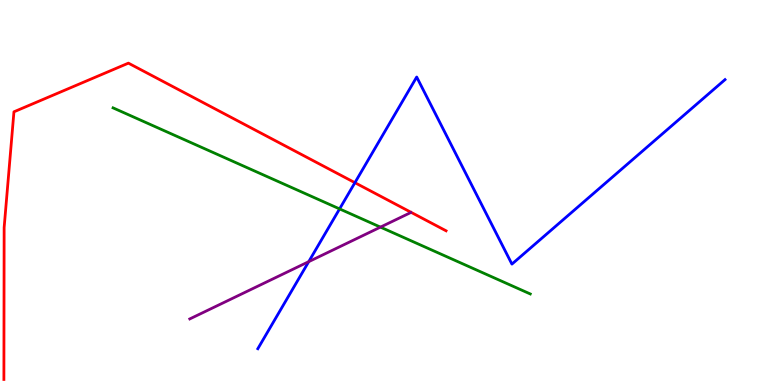[{'lines': ['blue', 'red'], 'intersections': [{'x': 4.58, 'y': 5.25}]}, {'lines': ['green', 'red'], 'intersections': []}, {'lines': ['purple', 'red'], 'intersections': []}, {'lines': ['blue', 'green'], 'intersections': [{'x': 4.38, 'y': 4.57}]}, {'lines': ['blue', 'purple'], 'intersections': [{'x': 3.98, 'y': 3.2}]}, {'lines': ['green', 'purple'], 'intersections': [{'x': 4.91, 'y': 4.1}]}]